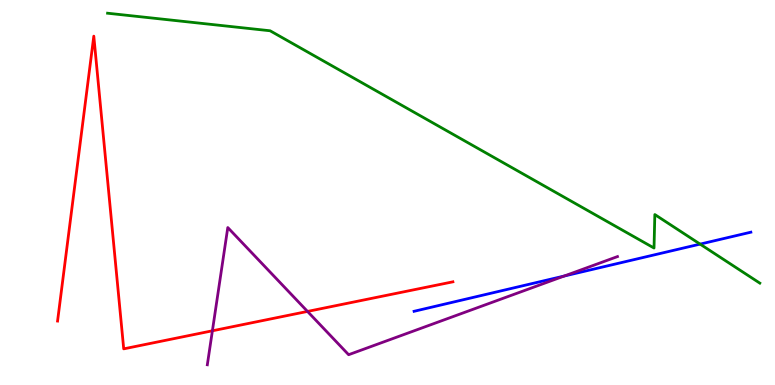[{'lines': ['blue', 'red'], 'intersections': []}, {'lines': ['green', 'red'], 'intersections': []}, {'lines': ['purple', 'red'], 'intersections': [{'x': 2.74, 'y': 1.41}, {'x': 3.97, 'y': 1.91}]}, {'lines': ['blue', 'green'], 'intersections': [{'x': 9.03, 'y': 3.66}]}, {'lines': ['blue', 'purple'], 'intersections': [{'x': 7.28, 'y': 2.83}]}, {'lines': ['green', 'purple'], 'intersections': []}]